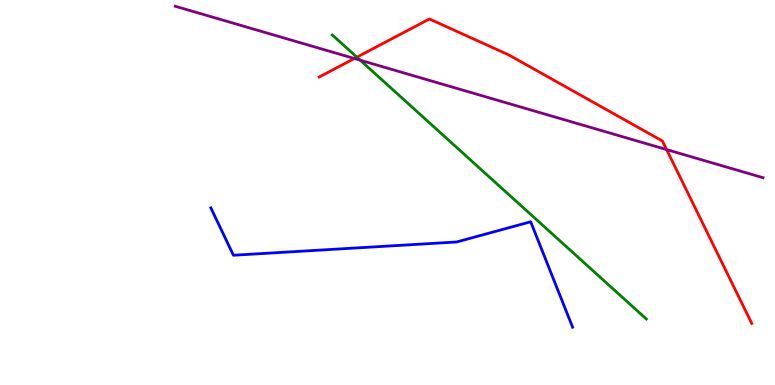[{'lines': ['blue', 'red'], 'intersections': []}, {'lines': ['green', 'red'], 'intersections': [{'x': 4.6, 'y': 8.51}]}, {'lines': ['purple', 'red'], 'intersections': [{'x': 4.57, 'y': 8.48}, {'x': 8.6, 'y': 6.11}]}, {'lines': ['blue', 'green'], 'intersections': []}, {'lines': ['blue', 'purple'], 'intersections': []}, {'lines': ['green', 'purple'], 'intersections': [{'x': 4.65, 'y': 8.44}]}]